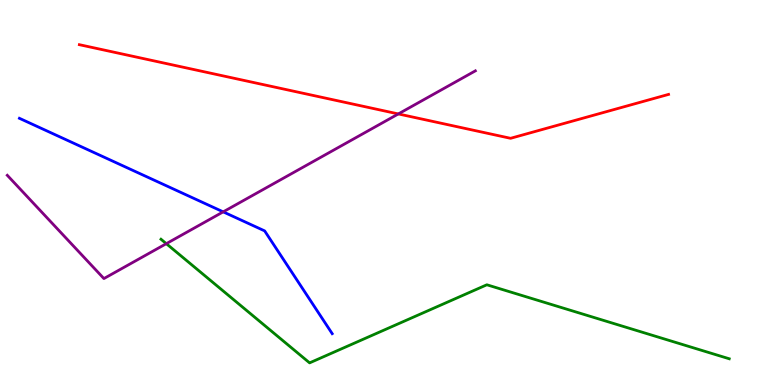[{'lines': ['blue', 'red'], 'intersections': []}, {'lines': ['green', 'red'], 'intersections': []}, {'lines': ['purple', 'red'], 'intersections': [{'x': 5.14, 'y': 7.04}]}, {'lines': ['blue', 'green'], 'intersections': []}, {'lines': ['blue', 'purple'], 'intersections': [{'x': 2.88, 'y': 4.5}]}, {'lines': ['green', 'purple'], 'intersections': [{'x': 2.15, 'y': 3.67}]}]